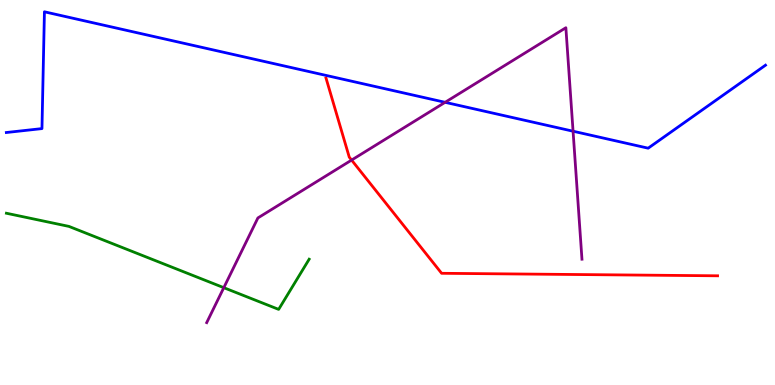[{'lines': ['blue', 'red'], 'intersections': []}, {'lines': ['green', 'red'], 'intersections': []}, {'lines': ['purple', 'red'], 'intersections': [{'x': 4.54, 'y': 5.84}]}, {'lines': ['blue', 'green'], 'intersections': []}, {'lines': ['blue', 'purple'], 'intersections': [{'x': 5.74, 'y': 7.34}, {'x': 7.39, 'y': 6.59}]}, {'lines': ['green', 'purple'], 'intersections': [{'x': 2.89, 'y': 2.53}]}]